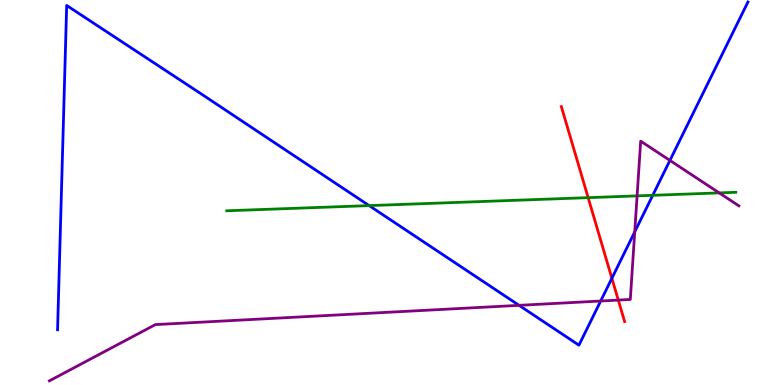[{'lines': ['blue', 'red'], 'intersections': [{'x': 7.9, 'y': 2.77}]}, {'lines': ['green', 'red'], 'intersections': [{'x': 7.59, 'y': 4.87}]}, {'lines': ['purple', 'red'], 'intersections': [{'x': 7.98, 'y': 2.21}]}, {'lines': ['blue', 'green'], 'intersections': [{'x': 4.76, 'y': 4.66}, {'x': 8.42, 'y': 4.93}]}, {'lines': ['blue', 'purple'], 'intersections': [{'x': 6.7, 'y': 2.07}, {'x': 7.75, 'y': 2.18}, {'x': 8.19, 'y': 3.98}, {'x': 8.64, 'y': 5.83}]}, {'lines': ['green', 'purple'], 'intersections': [{'x': 8.22, 'y': 4.91}, {'x': 9.28, 'y': 4.99}]}]